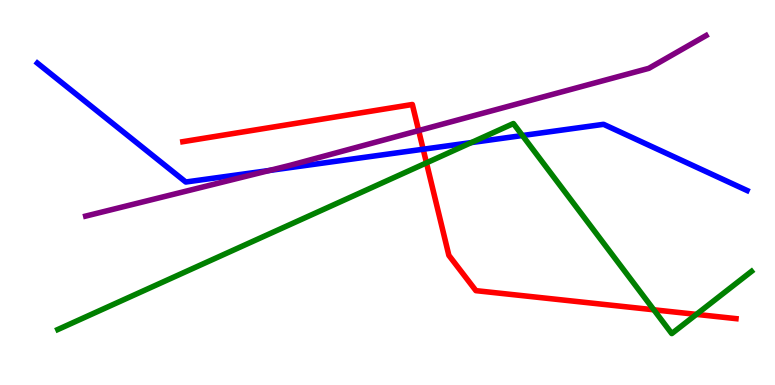[{'lines': ['blue', 'red'], 'intersections': [{'x': 5.46, 'y': 6.12}]}, {'lines': ['green', 'red'], 'intersections': [{'x': 5.5, 'y': 5.77}, {'x': 8.44, 'y': 1.95}, {'x': 8.99, 'y': 1.83}]}, {'lines': ['purple', 'red'], 'intersections': [{'x': 5.4, 'y': 6.61}]}, {'lines': ['blue', 'green'], 'intersections': [{'x': 6.08, 'y': 6.3}, {'x': 6.74, 'y': 6.48}]}, {'lines': ['blue', 'purple'], 'intersections': [{'x': 3.48, 'y': 5.57}]}, {'lines': ['green', 'purple'], 'intersections': []}]